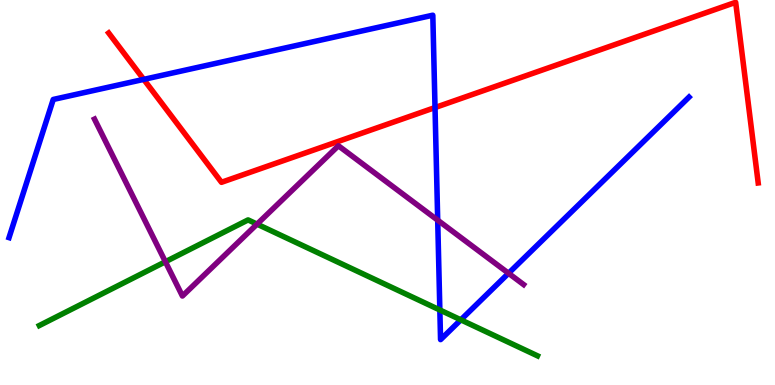[{'lines': ['blue', 'red'], 'intersections': [{'x': 1.85, 'y': 7.94}, {'x': 5.61, 'y': 7.21}]}, {'lines': ['green', 'red'], 'intersections': []}, {'lines': ['purple', 'red'], 'intersections': []}, {'lines': ['blue', 'green'], 'intersections': [{'x': 5.68, 'y': 1.95}, {'x': 5.95, 'y': 1.69}]}, {'lines': ['blue', 'purple'], 'intersections': [{'x': 5.65, 'y': 4.28}, {'x': 6.56, 'y': 2.9}]}, {'lines': ['green', 'purple'], 'intersections': [{'x': 2.13, 'y': 3.2}, {'x': 3.32, 'y': 4.18}]}]